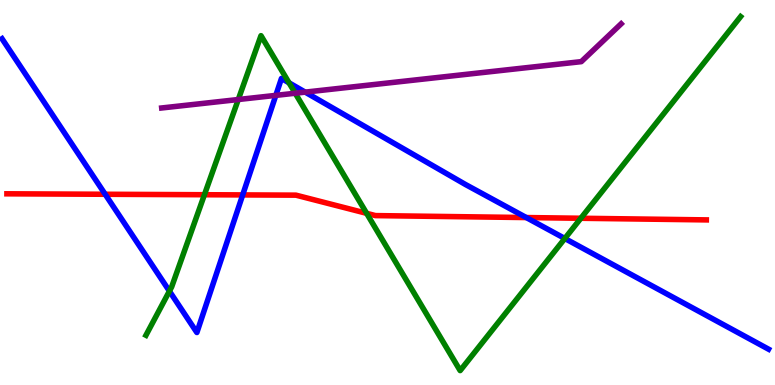[{'lines': ['blue', 'red'], 'intersections': [{'x': 1.36, 'y': 4.95}, {'x': 3.13, 'y': 4.94}, {'x': 6.79, 'y': 4.35}]}, {'lines': ['green', 'red'], 'intersections': [{'x': 2.64, 'y': 4.94}, {'x': 4.73, 'y': 4.46}, {'x': 7.49, 'y': 4.33}]}, {'lines': ['purple', 'red'], 'intersections': []}, {'lines': ['blue', 'green'], 'intersections': [{'x': 2.19, 'y': 2.44}, {'x': 3.73, 'y': 7.85}, {'x': 7.29, 'y': 3.81}]}, {'lines': ['blue', 'purple'], 'intersections': [{'x': 3.56, 'y': 7.52}, {'x': 3.94, 'y': 7.61}]}, {'lines': ['green', 'purple'], 'intersections': [{'x': 3.07, 'y': 7.42}, {'x': 3.81, 'y': 7.58}]}]